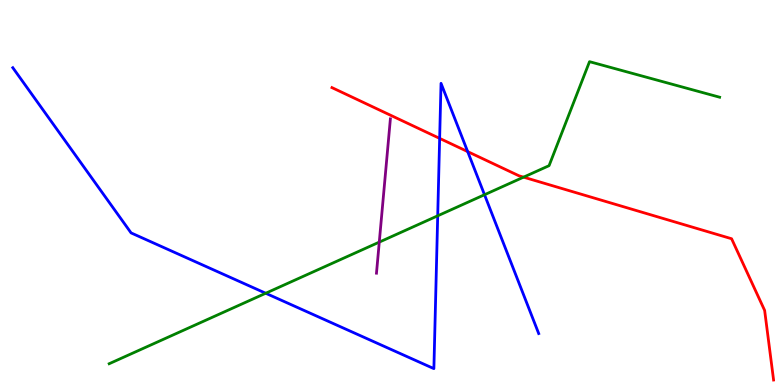[{'lines': ['blue', 'red'], 'intersections': [{'x': 5.67, 'y': 6.41}, {'x': 6.03, 'y': 6.06}]}, {'lines': ['green', 'red'], 'intersections': [{'x': 6.76, 'y': 5.4}]}, {'lines': ['purple', 'red'], 'intersections': []}, {'lines': ['blue', 'green'], 'intersections': [{'x': 3.43, 'y': 2.38}, {'x': 5.65, 'y': 4.39}, {'x': 6.25, 'y': 4.94}]}, {'lines': ['blue', 'purple'], 'intersections': []}, {'lines': ['green', 'purple'], 'intersections': [{'x': 4.89, 'y': 3.71}]}]